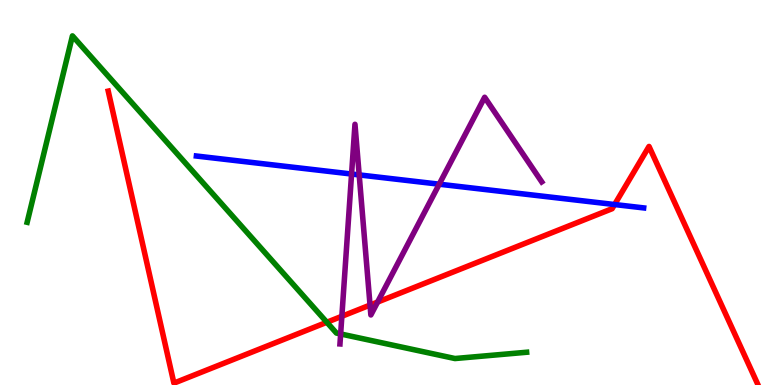[{'lines': ['blue', 'red'], 'intersections': [{'x': 7.93, 'y': 4.69}]}, {'lines': ['green', 'red'], 'intersections': [{'x': 4.22, 'y': 1.63}]}, {'lines': ['purple', 'red'], 'intersections': [{'x': 4.41, 'y': 1.78}, {'x': 4.77, 'y': 2.08}, {'x': 4.87, 'y': 2.15}]}, {'lines': ['blue', 'green'], 'intersections': []}, {'lines': ['blue', 'purple'], 'intersections': [{'x': 4.54, 'y': 5.48}, {'x': 4.63, 'y': 5.46}, {'x': 5.67, 'y': 5.22}]}, {'lines': ['green', 'purple'], 'intersections': [{'x': 4.4, 'y': 1.33}]}]